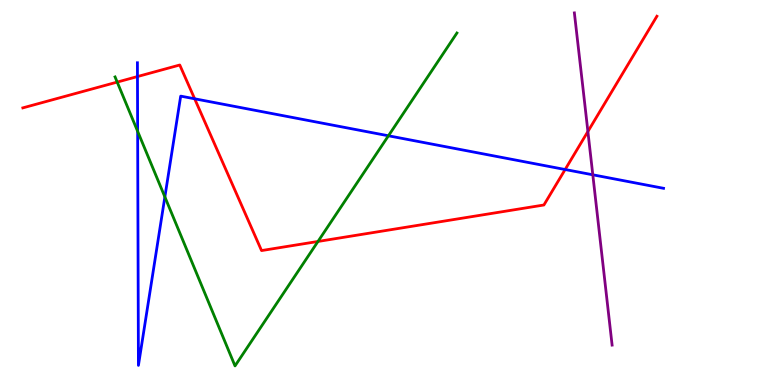[{'lines': ['blue', 'red'], 'intersections': [{'x': 1.77, 'y': 8.01}, {'x': 2.51, 'y': 7.43}, {'x': 7.29, 'y': 5.6}]}, {'lines': ['green', 'red'], 'intersections': [{'x': 1.51, 'y': 7.87}, {'x': 4.1, 'y': 3.73}]}, {'lines': ['purple', 'red'], 'intersections': [{'x': 7.59, 'y': 6.58}]}, {'lines': ['blue', 'green'], 'intersections': [{'x': 1.78, 'y': 6.59}, {'x': 2.13, 'y': 4.89}, {'x': 5.01, 'y': 6.47}]}, {'lines': ['blue', 'purple'], 'intersections': [{'x': 7.65, 'y': 5.46}]}, {'lines': ['green', 'purple'], 'intersections': []}]